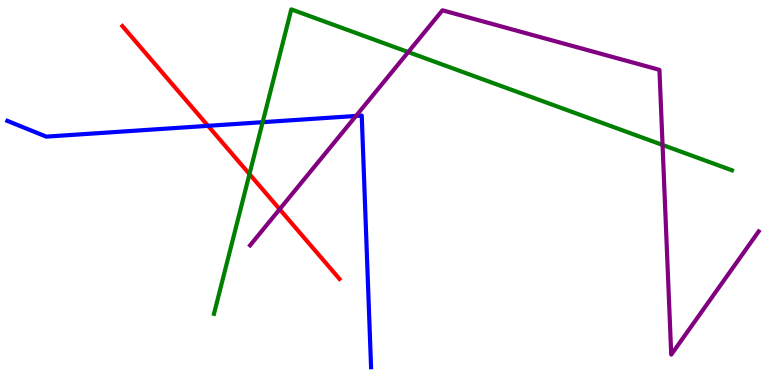[{'lines': ['blue', 'red'], 'intersections': [{'x': 2.68, 'y': 6.73}]}, {'lines': ['green', 'red'], 'intersections': [{'x': 3.22, 'y': 5.48}]}, {'lines': ['purple', 'red'], 'intersections': [{'x': 3.61, 'y': 4.57}]}, {'lines': ['blue', 'green'], 'intersections': [{'x': 3.39, 'y': 6.83}]}, {'lines': ['blue', 'purple'], 'intersections': [{'x': 4.59, 'y': 6.99}]}, {'lines': ['green', 'purple'], 'intersections': [{'x': 5.27, 'y': 8.65}, {'x': 8.55, 'y': 6.24}]}]